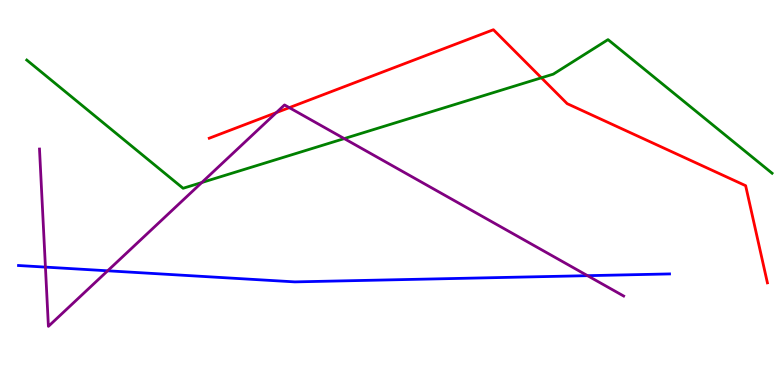[{'lines': ['blue', 'red'], 'intersections': []}, {'lines': ['green', 'red'], 'intersections': [{'x': 6.99, 'y': 7.98}]}, {'lines': ['purple', 'red'], 'intersections': [{'x': 3.57, 'y': 7.08}, {'x': 3.73, 'y': 7.2}]}, {'lines': ['blue', 'green'], 'intersections': []}, {'lines': ['blue', 'purple'], 'intersections': [{'x': 0.586, 'y': 3.06}, {'x': 1.39, 'y': 2.97}, {'x': 7.58, 'y': 2.84}]}, {'lines': ['green', 'purple'], 'intersections': [{'x': 2.6, 'y': 5.26}, {'x': 4.44, 'y': 6.4}]}]